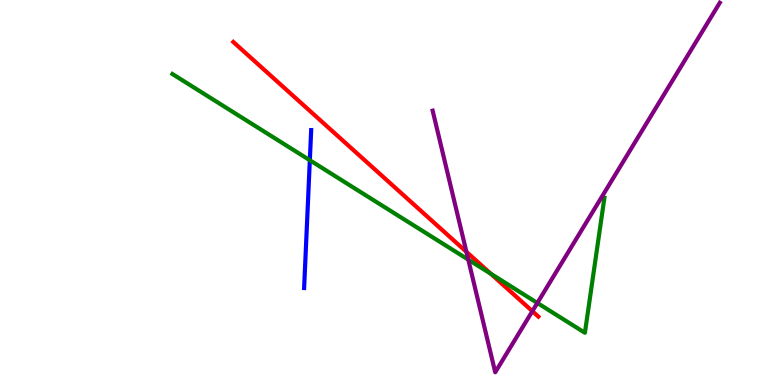[{'lines': ['blue', 'red'], 'intersections': []}, {'lines': ['green', 'red'], 'intersections': [{'x': 6.33, 'y': 2.89}]}, {'lines': ['purple', 'red'], 'intersections': [{'x': 6.02, 'y': 3.46}, {'x': 6.87, 'y': 1.92}]}, {'lines': ['blue', 'green'], 'intersections': [{'x': 4.0, 'y': 5.84}]}, {'lines': ['blue', 'purple'], 'intersections': []}, {'lines': ['green', 'purple'], 'intersections': [{'x': 6.04, 'y': 3.26}, {'x': 6.93, 'y': 2.13}]}]